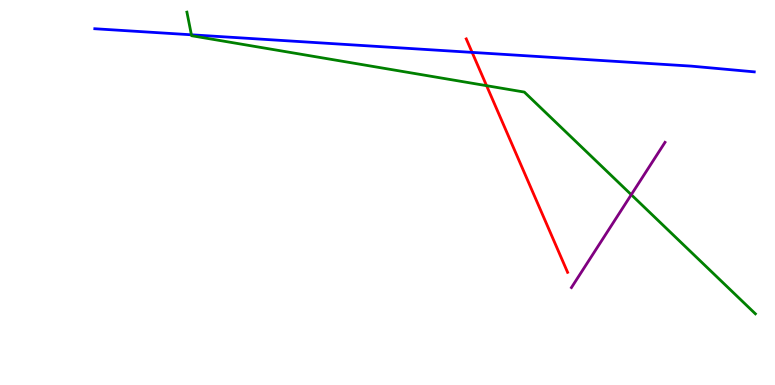[{'lines': ['blue', 'red'], 'intersections': [{'x': 6.09, 'y': 8.64}]}, {'lines': ['green', 'red'], 'intersections': [{'x': 6.28, 'y': 7.77}]}, {'lines': ['purple', 'red'], 'intersections': []}, {'lines': ['blue', 'green'], 'intersections': [{'x': 2.47, 'y': 9.1}]}, {'lines': ['blue', 'purple'], 'intersections': []}, {'lines': ['green', 'purple'], 'intersections': [{'x': 8.15, 'y': 4.94}]}]